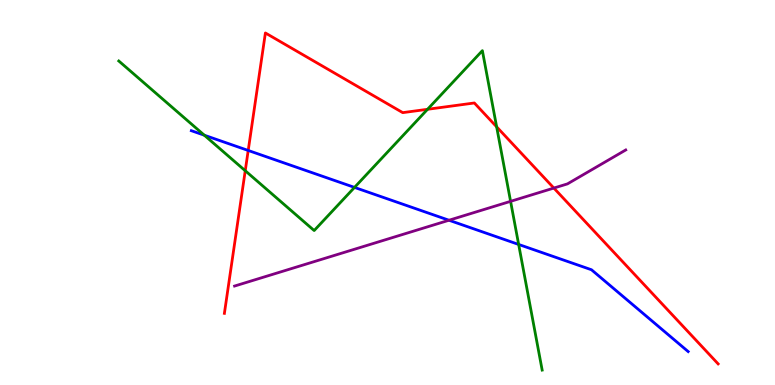[{'lines': ['blue', 'red'], 'intersections': [{'x': 3.2, 'y': 6.09}]}, {'lines': ['green', 'red'], 'intersections': [{'x': 3.16, 'y': 5.57}, {'x': 5.52, 'y': 7.16}, {'x': 6.41, 'y': 6.71}]}, {'lines': ['purple', 'red'], 'intersections': [{'x': 7.15, 'y': 5.12}]}, {'lines': ['blue', 'green'], 'intersections': [{'x': 2.64, 'y': 6.49}, {'x': 4.57, 'y': 5.13}, {'x': 6.69, 'y': 3.65}]}, {'lines': ['blue', 'purple'], 'intersections': [{'x': 5.79, 'y': 4.28}]}, {'lines': ['green', 'purple'], 'intersections': [{'x': 6.59, 'y': 4.77}]}]